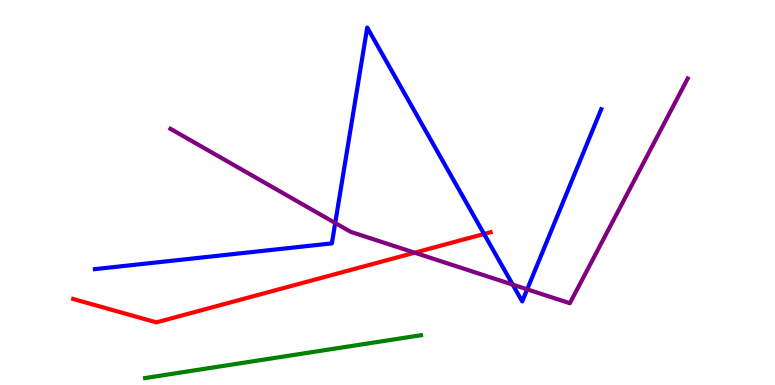[{'lines': ['blue', 'red'], 'intersections': [{'x': 6.25, 'y': 3.92}]}, {'lines': ['green', 'red'], 'intersections': []}, {'lines': ['purple', 'red'], 'intersections': [{'x': 5.35, 'y': 3.44}]}, {'lines': ['blue', 'green'], 'intersections': []}, {'lines': ['blue', 'purple'], 'intersections': [{'x': 4.33, 'y': 4.21}, {'x': 6.62, 'y': 2.61}, {'x': 6.8, 'y': 2.48}]}, {'lines': ['green', 'purple'], 'intersections': []}]